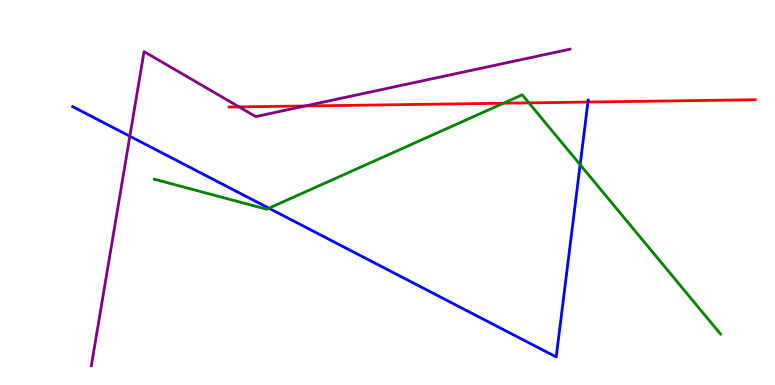[{'lines': ['blue', 'red'], 'intersections': [{'x': 7.59, 'y': 7.35}]}, {'lines': ['green', 'red'], 'intersections': [{'x': 6.5, 'y': 7.32}, {'x': 6.82, 'y': 7.33}]}, {'lines': ['purple', 'red'], 'intersections': [{'x': 3.08, 'y': 7.22}, {'x': 3.94, 'y': 7.25}]}, {'lines': ['blue', 'green'], 'intersections': [{'x': 3.47, 'y': 4.59}, {'x': 7.49, 'y': 5.72}]}, {'lines': ['blue', 'purple'], 'intersections': [{'x': 1.68, 'y': 6.46}]}, {'lines': ['green', 'purple'], 'intersections': []}]